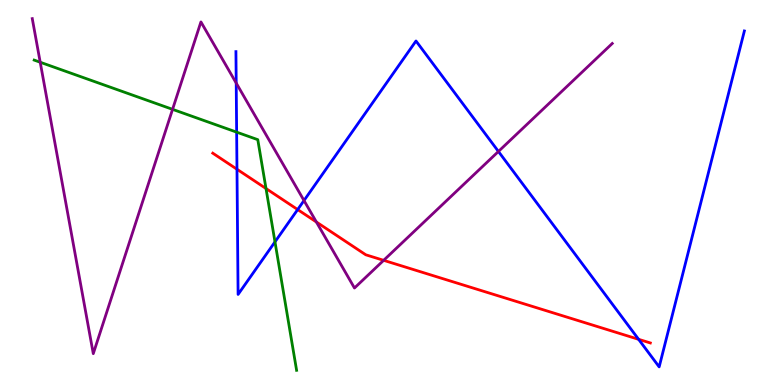[{'lines': ['blue', 'red'], 'intersections': [{'x': 3.06, 'y': 5.6}, {'x': 3.84, 'y': 4.56}, {'x': 8.24, 'y': 1.19}]}, {'lines': ['green', 'red'], 'intersections': [{'x': 3.43, 'y': 5.1}]}, {'lines': ['purple', 'red'], 'intersections': [{'x': 4.08, 'y': 4.23}, {'x': 4.95, 'y': 3.24}]}, {'lines': ['blue', 'green'], 'intersections': [{'x': 3.05, 'y': 6.57}, {'x': 3.55, 'y': 3.72}]}, {'lines': ['blue', 'purple'], 'intersections': [{'x': 3.05, 'y': 7.84}, {'x': 3.92, 'y': 4.79}, {'x': 6.43, 'y': 6.07}]}, {'lines': ['green', 'purple'], 'intersections': [{'x': 0.519, 'y': 8.38}, {'x': 2.23, 'y': 7.16}]}]